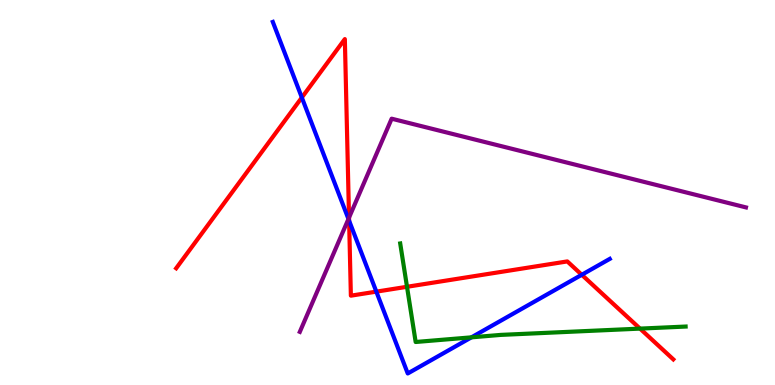[{'lines': ['blue', 'red'], 'intersections': [{'x': 3.89, 'y': 7.47}, {'x': 4.5, 'y': 4.27}, {'x': 4.86, 'y': 2.42}, {'x': 7.51, 'y': 2.86}]}, {'lines': ['green', 'red'], 'intersections': [{'x': 5.25, 'y': 2.55}, {'x': 8.26, 'y': 1.46}]}, {'lines': ['purple', 'red'], 'intersections': [{'x': 4.5, 'y': 4.35}]}, {'lines': ['blue', 'green'], 'intersections': [{'x': 6.08, 'y': 1.24}]}, {'lines': ['blue', 'purple'], 'intersections': [{'x': 4.5, 'y': 4.31}]}, {'lines': ['green', 'purple'], 'intersections': []}]